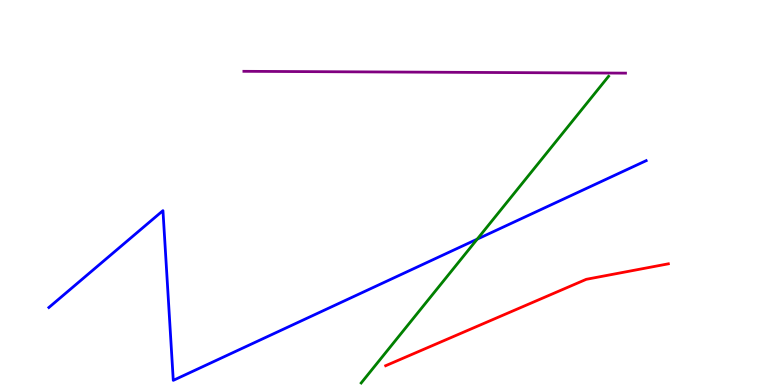[{'lines': ['blue', 'red'], 'intersections': []}, {'lines': ['green', 'red'], 'intersections': []}, {'lines': ['purple', 'red'], 'intersections': []}, {'lines': ['blue', 'green'], 'intersections': [{'x': 6.16, 'y': 3.79}]}, {'lines': ['blue', 'purple'], 'intersections': []}, {'lines': ['green', 'purple'], 'intersections': []}]